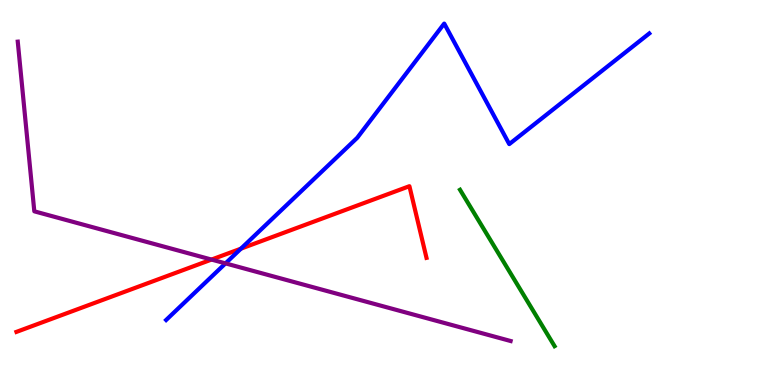[{'lines': ['blue', 'red'], 'intersections': [{'x': 3.11, 'y': 3.54}]}, {'lines': ['green', 'red'], 'intersections': []}, {'lines': ['purple', 'red'], 'intersections': [{'x': 2.73, 'y': 3.26}]}, {'lines': ['blue', 'green'], 'intersections': []}, {'lines': ['blue', 'purple'], 'intersections': [{'x': 2.91, 'y': 3.16}]}, {'lines': ['green', 'purple'], 'intersections': []}]